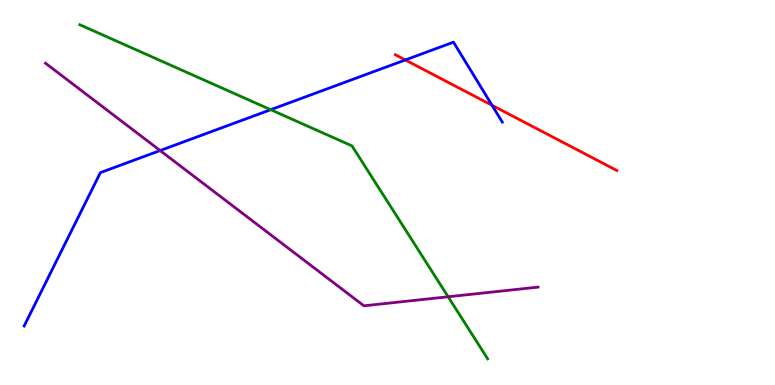[{'lines': ['blue', 'red'], 'intersections': [{'x': 5.23, 'y': 8.44}, {'x': 6.35, 'y': 7.27}]}, {'lines': ['green', 'red'], 'intersections': []}, {'lines': ['purple', 'red'], 'intersections': []}, {'lines': ['blue', 'green'], 'intersections': [{'x': 3.49, 'y': 7.15}]}, {'lines': ['blue', 'purple'], 'intersections': [{'x': 2.07, 'y': 6.09}]}, {'lines': ['green', 'purple'], 'intersections': [{'x': 5.78, 'y': 2.29}]}]